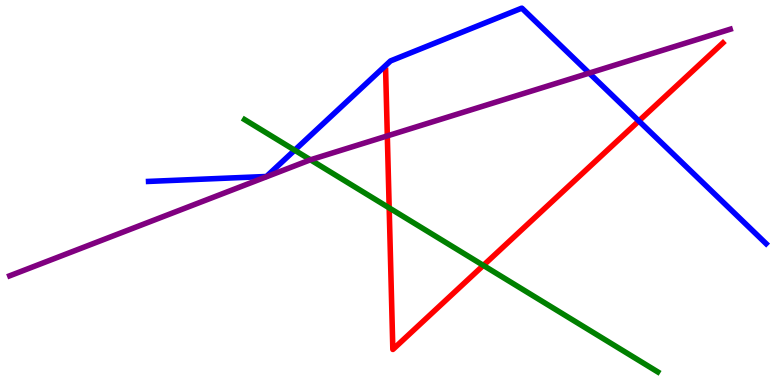[{'lines': ['blue', 'red'], 'intersections': [{'x': 8.24, 'y': 6.86}]}, {'lines': ['green', 'red'], 'intersections': [{'x': 5.02, 'y': 4.6}, {'x': 6.24, 'y': 3.11}]}, {'lines': ['purple', 'red'], 'intersections': [{'x': 5.0, 'y': 6.47}]}, {'lines': ['blue', 'green'], 'intersections': [{'x': 3.8, 'y': 6.1}]}, {'lines': ['blue', 'purple'], 'intersections': [{'x': 7.6, 'y': 8.1}]}, {'lines': ['green', 'purple'], 'intersections': [{'x': 4.01, 'y': 5.85}]}]